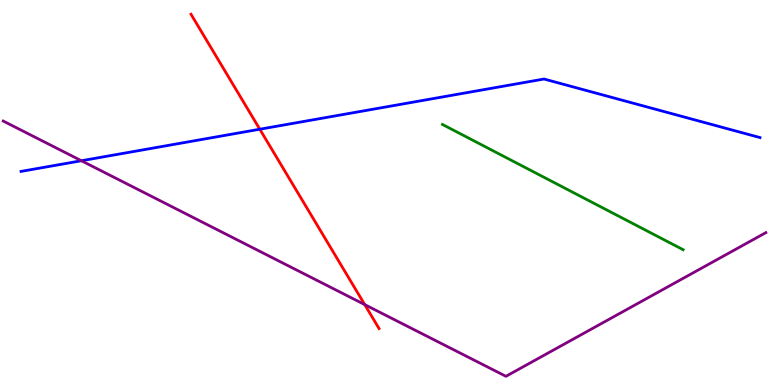[{'lines': ['blue', 'red'], 'intersections': [{'x': 3.35, 'y': 6.64}]}, {'lines': ['green', 'red'], 'intersections': []}, {'lines': ['purple', 'red'], 'intersections': [{'x': 4.71, 'y': 2.09}]}, {'lines': ['blue', 'green'], 'intersections': []}, {'lines': ['blue', 'purple'], 'intersections': [{'x': 1.05, 'y': 5.82}]}, {'lines': ['green', 'purple'], 'intersections': []}]